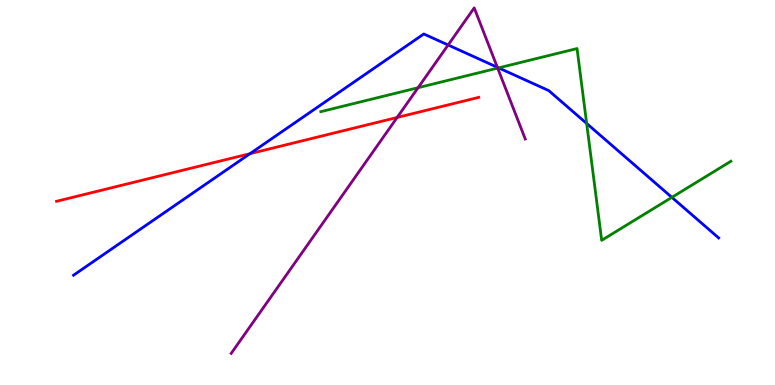[{'lines': ['blue', 'red'], 'intersections': [{'x': 3.23, 'y': 6.01}]}, {'lines': ['green', 'red'], 'intersections': []}, {'lines': ['purple', 'red'], 'intersections': [{'x': 5.12, 'y': 6.95}]}, {'lines': ['blue', 'green'], 'intersections': [{'x': 6.43, 'y': 8.24}, {'x': 7.57, 'y': 6.79}, {'x': 8.67, 'y': 4.87}]}, {'lines': ['blue', 'purple'], 'intersections': [{'x': 5.78, 'y': 8.83}, {'x': 6.42, 'y': 8.25}]}, {'lines': ['green', 'purple'], 'intersections': [{'x': 5.39, 'y': 7.72}, {'x': 6.42, 'y': 8.23}]}]